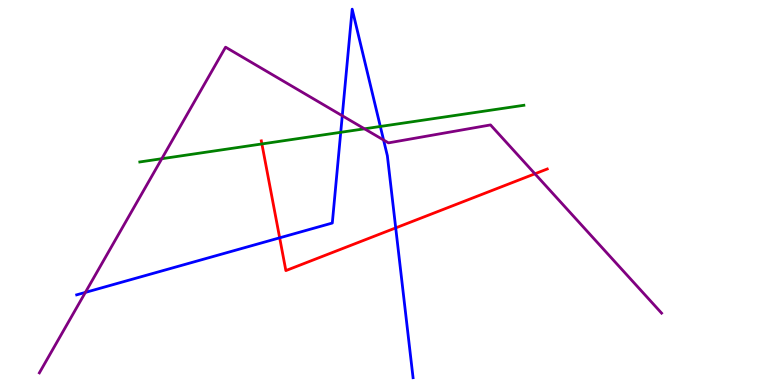[{'lines': ['blue', 'red'], 'intersections': [{'x': 3.61, 'y': 3.82}, {'x': 5.11, 'y': 4.08}]}, {'lines': ['green', 'red'], 'intersections': [{'x': 3.38, 'y': 6.26}]}, {'lines': ['purple', 'red'], 'intersections': [{'x': 6.9, 'y': 5.49}]}, {'lines': ['blue', 'green'], 'intersections': [{'x': 4.4, 'y': 6.56}, {'x': 4.91, 'y': 6.72}]}, {'lines': ['blue', 'purple'], 'intersections': [{'x': 1.1, 'y': 2.41}, {'x': 4.42, 'y': 6.99}, {'x': 4.95, 'y': 6.36}]}, {'lines': ['green', 'purple'], 'intersections': [{'x': 2.09, 'y': 5.88}, {'x': 4.7, 'y': 6.65}]}]